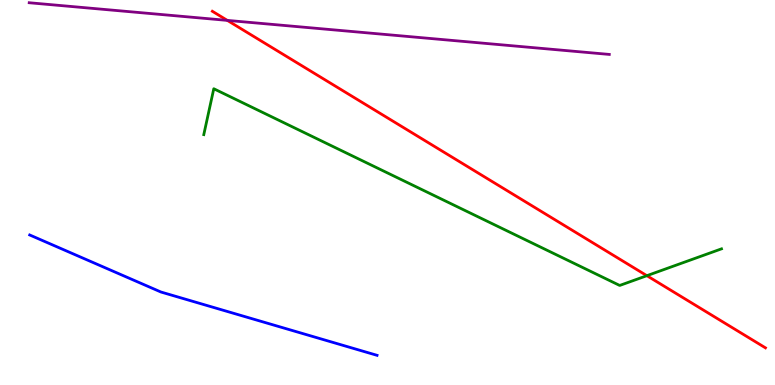[{'lines': ['blue', 'red'], 'intersections': []}, {'lines': ['green', 'red'], 'intersections': [{'x': 8.35, 'y': 2.84}]}, {'lines': ['purple', 'red'], 'intersections': [{'x': 2.93, 'y': 9.47}]}, {'lines': ['blue', 'green'], 'intersections': []}, {'lines': ['blue', 'purple'], 'intersections': []}, {'lines': ['green', 'purple'], 'intersections': []}]